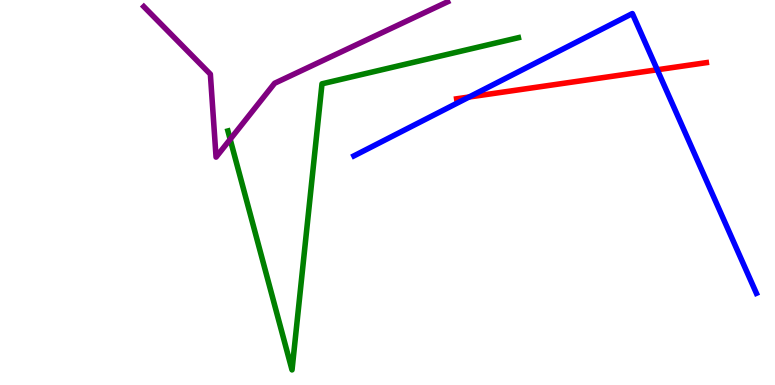[{'lines': ['blue', 'red'], 'intersections': [{'x': 6.05, 'y': 7.48}, {'x': 8.48, 'y': 8.19}]}, {'lines': ['green', 'red'], 'intersections': []}, {'lines': ['purple', 'red'], 'intersections': []}, {'lines': ['blue', 'green'], 'intersections': []}, {'lines': ['blue', 'purple'], 'intersections': []}, {'lines': ['green', 'purple'], 'intersections': [{'x': 2.97, 'y': 6.38}]}]